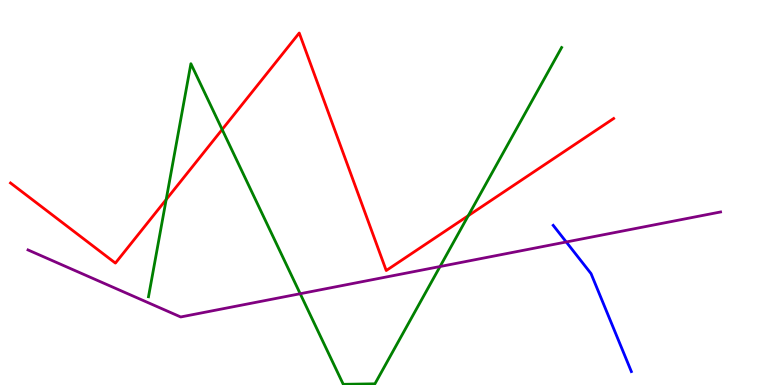[{'lines': ['blue', 'red'], 'intersections': []}, {'lines': ['green', 'red'], 'intersections': [{'x': 2.14, 'y': 4.82}, {'x': 2.87, 'y': 6.64}, {'x': 6.04, 'y': 4.4}]}, {'lines': ['purple', 'red'], 'intersections': []}, {'lines': ['blue', 'green'], 'intersections': []}, {'lines': ['blue', 'purple'], 'intersections': [{'x': 7.31, 'y': 3.71}]}, {'lines': ['green', 'purple'], 'intersections': [{'x': 3.87, 'y': 2.37}, {'x': 5.68, 'y': 3.08}]}]